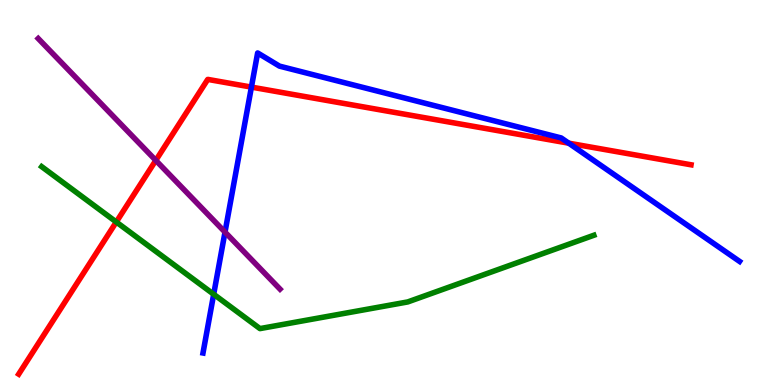[{'lines': ['blue', 'red'], 'intersections': [{'x': 3.24, 'y': 7.74}, {'x': 7.34, 'y': 6.28}]}, {'lines': ['green', 'red'], 'intersections': [{'x': 1.5, 'y': 4.23}]}, {'lines': ['purple', 'red'], 'intersections': [{'x': 2.01, 'y': 5.83}]}, {'lines': ['blue', 'green'], 'intersections': [{'x': 2.76, 'y': 2.36}]}, {'lines': ['blue', 'purple'], 'intersections': [{'x': 2.9, 'y': 3.97}]}, {'lines': ['green', 'purple'], 'intersections': []}]